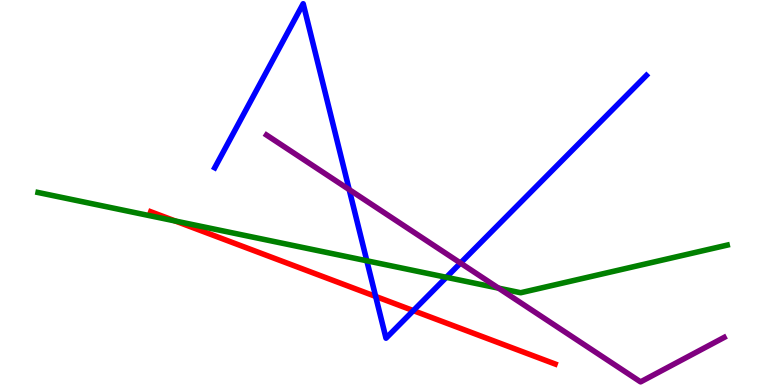[{'lines': ['blue', 'red'], 'intersections': [{'x': 4.85, 'y': 2.3}, {'x': 5.33, 'y': 1.93}]}, {'lines': ['green', 'red'], 'intersections': [{'x': 2.26, 'y': 4.26}]}, {'lines': ['purple', 'red'], 'intersections': []}, {'lines': ['blue', 'green'], 'intersections': [{'x': 4.73, 'y': 3.23}, {'x': 5.76, 'y': 2.8}]}, {'lines': ['blue', 'purple'], 'intersections': [{'x': 4.51, 'y': 5.08}, {'x': 5.94, 'y': 3.17}]}, {'lines': ['green', 'purple'], 'intersections': [{'x': 6.43, 'y': 2.52}]}]